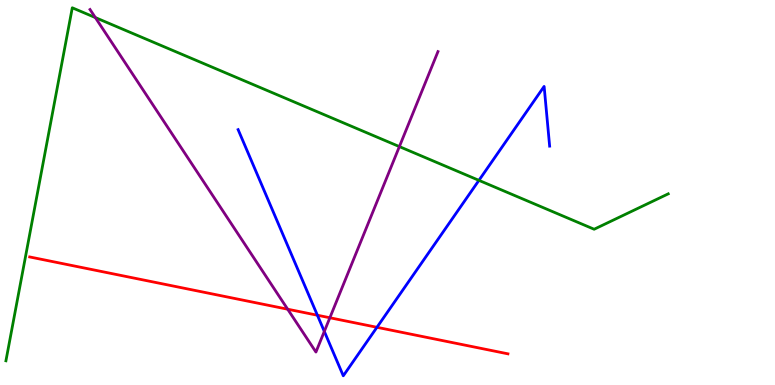[{'lines': ['blue', 'red'], 'intersections': [{'x': 4.1, 'y': 1.81}, {'x': 4.86, 'y': 1.5}]}, {'lines': ['green', 'red'], 'intersections': []}, {'lines': ['purple', 'red'], 'intersections': [{'x': 3.71, 'y': 1.97}, {'x': 4.26, 'y': 1.75}]}, {'lines': ['blue', 'green'], 'intersections': [{'x': 6.18, 'y': 5.32}]}, {'lines': ['blue', 'purple'], 'intersections': [{'x': 4.18, 'y': 1.39}]}, {'lines': ['green', 'purple'], 'intersections': [{'x': 1.23, 'y': 9.54}, {'x': 5.15, 'y': 6.19}]}]